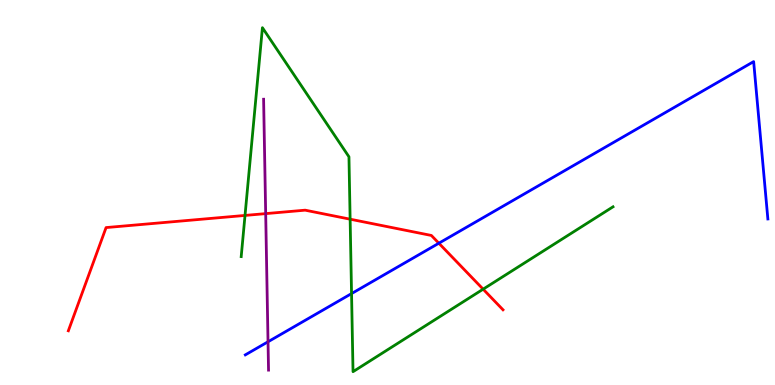[{'lines': ['blue', 'red'], 'intersections': [{'x': 5.66, 'y': 3.68}]}, {'lines': ['green', 'red'], 'intersections': [{'x': 3.16, 'y': 4.4}, {'x': 4.52, 'y': 4.31}, {'x': 6.23, 'y': 2.49}]}, {'lines': ['purple', 'red'], 'intersections': [{'x': 3.43, 'y': 4.45}]}, {'lines': ['blue', 'green'], 'intersections': [{'x': 4.54, 'y': 2.37}]}, {'lines': ['blue', 'purple'], 'intersections': [{'x': 3.46, 'y': 1.12}]}, {'lines': ['green', 'purple'], 'intersections': []}]